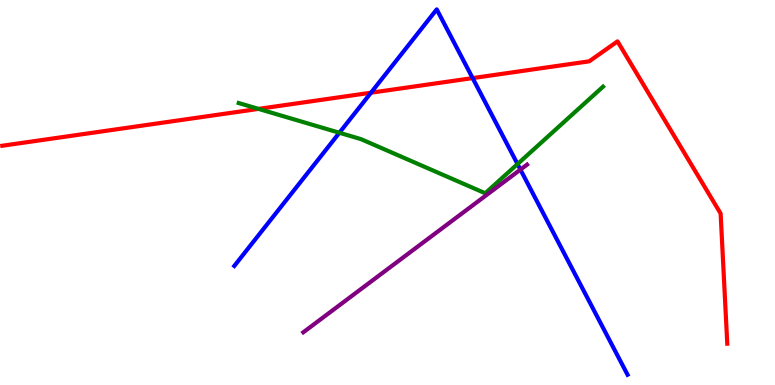[{'lines': ['blue', 'red'], 'intersections': [{'x': 4.79, 'y': 7.59}, {'x': 6.1, 'y': 7.97}]}, {'lines': ['green', 'red'], 'intersections': [{'x': 3.34, 'y': 7.17}]}, {'lines': ['purple', 'red'], 'intersections': []}, {'lines': ['blue', 'green'], 'intersections': [{'x': 4.38, 'y': 6.55}, {'x': 6.68, 'y': 5.74}]}, {'lines': ['blue', 'purple'], 'intersections': [{'x': 6.72, 'y': 5.59}]}, {'lines': ['green', 'purple'], 'intersections': []}]